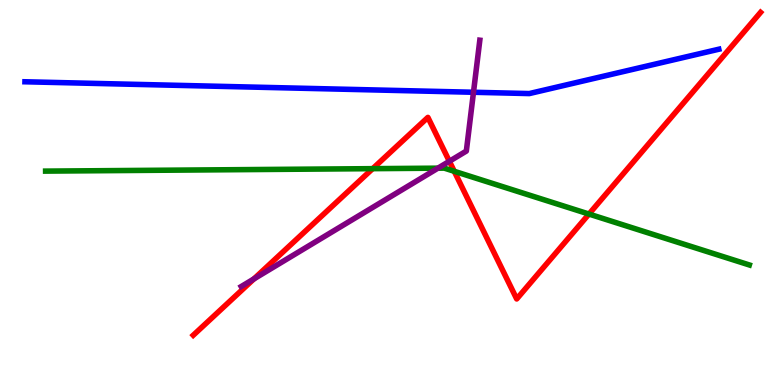[{'lines': ['blue', 'red'], 'intersections': []}, {'lines': ['green', 'red'], 'intersections': [{'x': 4.81, 'y': 5.62}, {'x': 5.86, 'y': 5.55}, {'x': 7.6, 'y': 4.44}]}, {'lines': ['purple', 'red'], 'intersections': [{'x': 3.28, 'y': 2.76}, {'x': 5.8, 'y': 5.81}]}, {'lines': ['blue', 'green'], 'intersections': []}, {'lines': ['blue', 'purple'], 'intersections': [{'x': 6.11, 'y': 7.6}]}, {'lines': ['green', 'purple'], 'intersections': [{'x': 5.65, 'y': 5.63}]}]